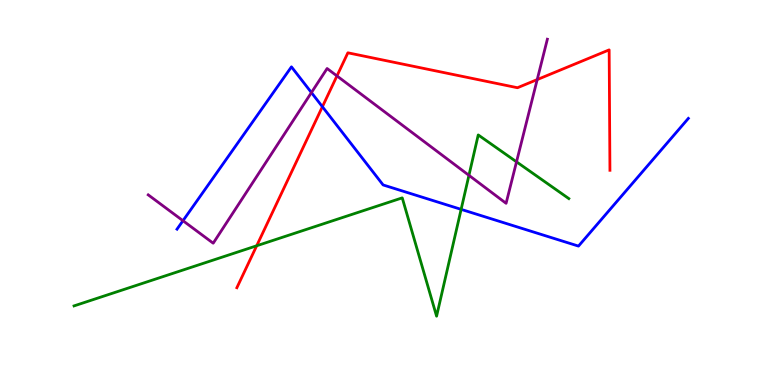[{'lines': ['blue', 'red'], 'intersections': [{'x': 4.16, 'y': 7.23}]}, {'lines': ['green', 'red'], 'intersections': [{'x': 3.31, 'y': 3.62}]}, {'lines': ['purple', 'red'], 'intersections': [{'x': 4.35, 'y': 8.03}, {'x': 6.93, 'y': 7.93}]}, {'lines': ['blue', 'green'], 'intersections': [{'x': 5.95, 'y': 4.56}]}, {'lines': ['blue', 'purple'], 'intersections': [{'x': 2.36, 'y': 4.27}, {'x': 4.02, 'y': 7.6}]}, {'lines': ['green', 'purple'], 'intersections': [{'x': 6.05, 'y': 5.45}, {'x': 6.66, 'y': 5.8}]}]